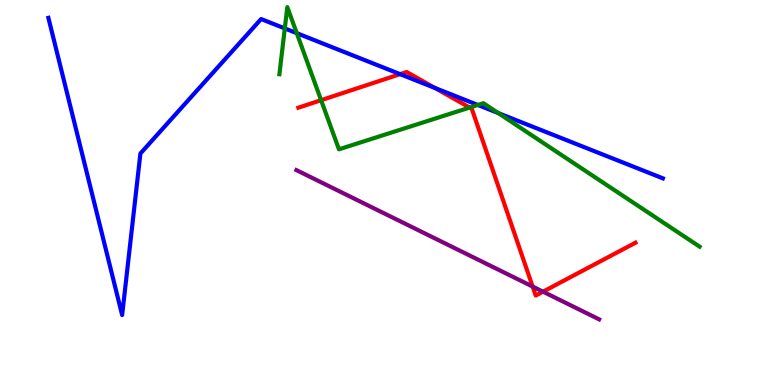[{'lines': ['blue', 'red'], 'intersections': [{'x': 5.16, 'y': 8.07}, {'x': 5.61, 'y': 7.72}]}, {'lines': ['green', 'red'], 'intersections': [{'x': 4.14, 'y': 7.4}, {'x': 6.06, 'y': 7.21}]}, {'lines': ['purple', 'red'], 'intersections': [{'x': 6.87, 'y': 2.56}, {'x': 7.01, 'y': 2.42}]}, {'lines': ['blue', 'green'], 'intersections': [{'x': 3.67, 'y': 9.26}, {'x': 3.83, 'y': 9.14}, {'x': 6.17, 'y': 7.27}, {'x': 6.43, 'y': 7.06}]}, {'lines': ['blue', 'purple'], 'intersections': []}, {'lines': ['green', 'purple'], 'intersections': []}]